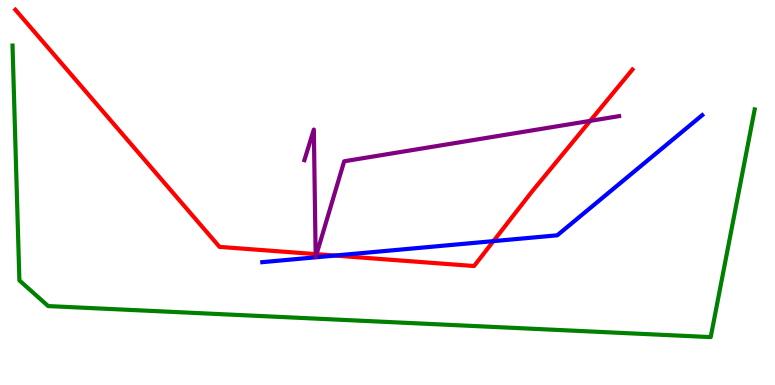[{'lines': ['blue', 'red'], 'intersections': [{'x': 4.32, 'y': 3.36}, {'x': 6.37, 'y': 3.74}]}, {'lines': ['green', 'red'], 'intersections': []}, {'lines': ['purple', 'red'], 'intersections': [{'x': 4.07, 'y': 3.4}, {'x': 4.08, 'y': 3.4}, {'x': 7.62, 'y': 6.86}]}, {'lines': ['blue', 'green'], 'intersections': []}, {'lines': ['blue', 'purple'], 'intersections': []}, {'lines': ['green', 'purple'], 'intersections': []}]